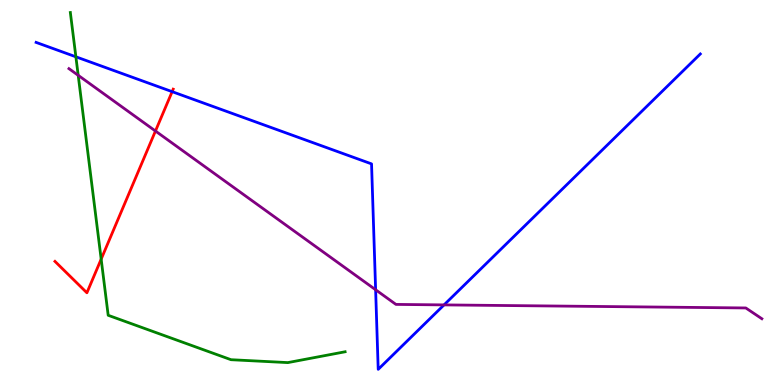[{'lines': ['blue', 'red'], 'intersections': [{'x': 2.22, 'y': 7.62}]}, {'lines': ['green', 'red'], 'intersections': [{'x': 1.31, 'y': 3.27}]}, {'lines': ['purple', 'red'], 'intersections': [{'x': 2.01, 'y': 6.6}]}, {'lines': ['blue', 'green'], 'intersections': [{'x': 0.979, 'y': 8.52}]}, {'lines': ['blue', 'purple'], 'intersections': [{'x': 4.85, 'y': 2.47}, {'x': 5.73, 'y': 2.08}]}, {'lines': ['green', 'purple'], 'intersections': [{'x': 1.01, 'y': 8.04}]}]